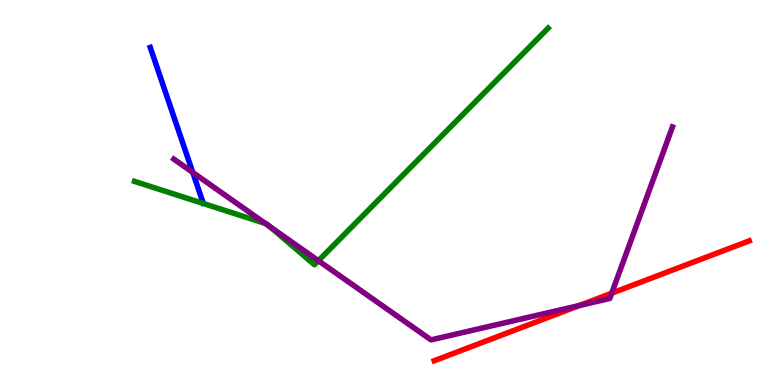[{'lines': ['blue', 'red'], 'intersections': []}, {'lines': ['green', 'red'], 'intersections': []}, {'lines': ['purple', 'red'], 'intersections': [{'x': 7.48, 'y': 2.06}, {'x': 7.89, 'y': 2.38}]}, {'lines': ['blue', 'green'], 'intersections': []}, {'lines': ['blue', 'purple'], 'intersections': [{'x': 2.49, 'y': 5.52}]}, {'lines': ['green', 'purple'], 'intersections': [{'x': 3.42, 'y': 4.2}, {'x': 3.48, 'y': 4.11}, {'x': 4.11, 'y': 3.23}]}]